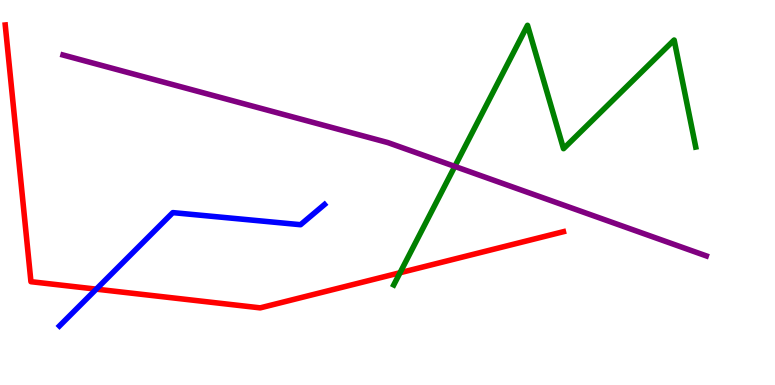[{'lines': ['blue', 'red'], 'intersections': [{'x': 1.24, 'y': 2.49}]}, {'lines': ['green', 'red'], 'intersections': [{'x': 5.16, 'y': 2.92}]}, {'lines': ['purple', 'red'], 'intersections': []}, {'lines': ['blue', 'green'], 'intersections': []}, {'lines': ['blue', 'purple'], 'intersections': []}, {'lines': ['green', 'purple'], 'intersections': [{'x': 5.87, 'y': 5.68}]}]